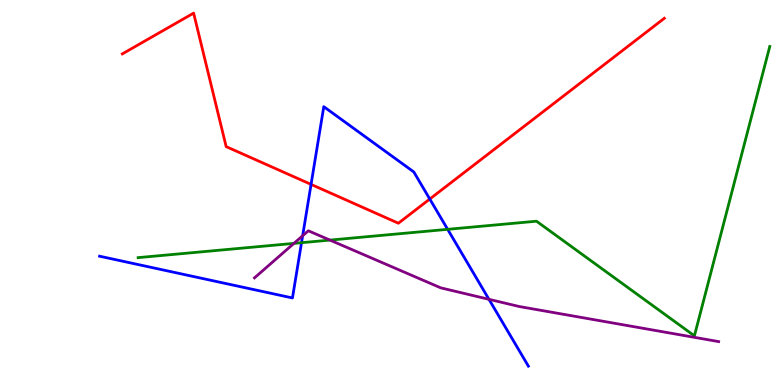[{'lines': ['blue', 'red'], 'intersections': [{'x': 4.01, 'y': 5.21}, {'x': 5.55, 'y': 4.83}]}, {'lines': ['green', 'red'], 'intersections': []}, {'lines': ['purple', 'red'], 'intersections': []}, {'lines': ['blue', 'green'], 'intersections': [{'x': 3.89, 'y': 3.7}, {'x': 5.78, 'y': 4.04}]}, {'lines': ['blue', 'purple'], 'intersections': [{'x': 3.91, 'y': 3.88}, {'x': 6.31, 'y': 2.23}]}, {'lines': ['green', 'purple'], 'intersections': [{'x': 3.79, 'y': 3.68}, {'x': 4.26, 'y': 3.76}]}]